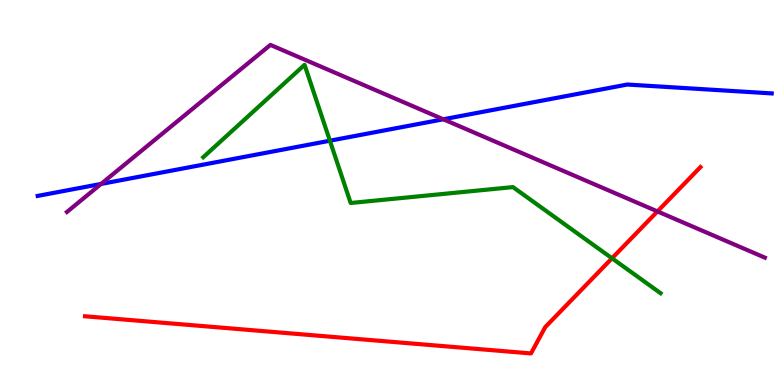[{'lines': ['blue', 'red'], 'intersections': []}, {'lines': ['green', 'red'], 'intersections': [{'x': 7.9, 'y': 3.29}]}, {'lines': ['purple', 'red'], 'intersections': [{'x': 8.48, 'y': 4.51}]}, {'lines': ['blue', 'green'], 'intersections': [{'x': 4.26, 'y': 6.35}]}, {'lines': ['blue', 'purple'], 'intersections': [{'x': 1.3, 'y': 5.22}, {'x': 5.72, 'y': 6.9}]}, {'lines': ['green', 'purple'], 'intersections': []}]